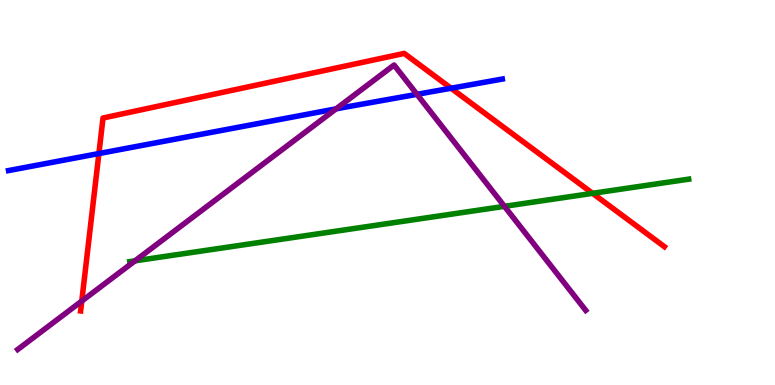[{'lines': ['blue', 'red'], 'intersections': [{'x': 1.28, 'y': 6.01}, {'x': 5.82, 'y': 7.71}]}, {'lines': ['green', 'red'], 'intersections': [{'x': 7.65, 'y': 4.98}]}, {'lines': ['purple', 'red'], 'intersections': [{'x': 1.06, 'y': 2.18}]}, {'lines': ['blue', 'green'], 'intersections': []}, {'lines': ['blue', 'purple'], 'intersections': [{'x': 4.34, 'y': 7.17}, {'x': 5.38, 'y': 7.55}]}, {'lines': ['green', 'purple'], 'intersections': [{'x': 1.74, 'y': 3.22}, {'x': 6.51, 'y': 4.64}]}]